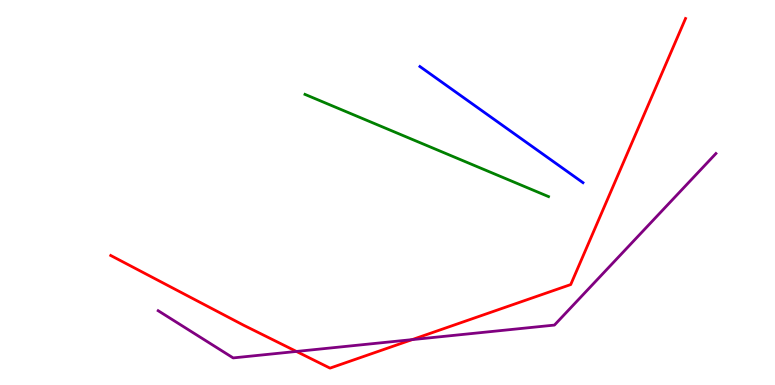[{'lines': ['blue', 'red'], 'intersections': []}, {'lines': ['green', 'red'], 'intersections': []}, {'lines': ['purple', 'red'], 'intersections': [{'x': 3.82, 'y': 0.871}, {'x': 5.32, 'y': 1.18}]}, {'lines': ['blue', 'green'], 'intersections': []}, {'lines': ['blue', 'purple'], 'intersections': []}, {'lines': ['green', 'purple'], 'intersections': []}]